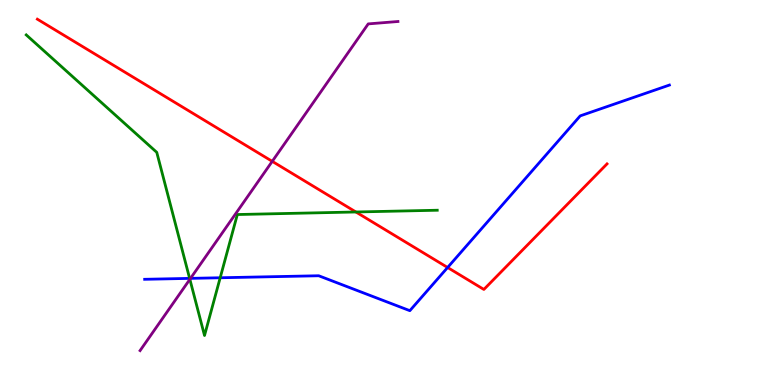[{'lines': ['blue', 'red'], 'intersections': [{'x': 5.78, 'y': 3.05}]}, {'lines': ['green', 'red'], 'intersections': [{'x': 4.59, 'y': 4.49}]}, {'lines': ['purple', 'red'], 'intersections': [{'x': 3.51, 'y': 5.81}]}, {'lines': ['blue', 'green'], 'intersections': [{'x': 2.45, 'y': 2.77}, {'x': 2.84, 'y': 2.79}]}, {'lines': ['blue', 'purple'], 'intersections': [{'x': 2.46, 'y': 2.77}]}, {'lines': ['green', 'purple'], 'intersections': [{'x': 2.45, 'y': 2.75}]}]